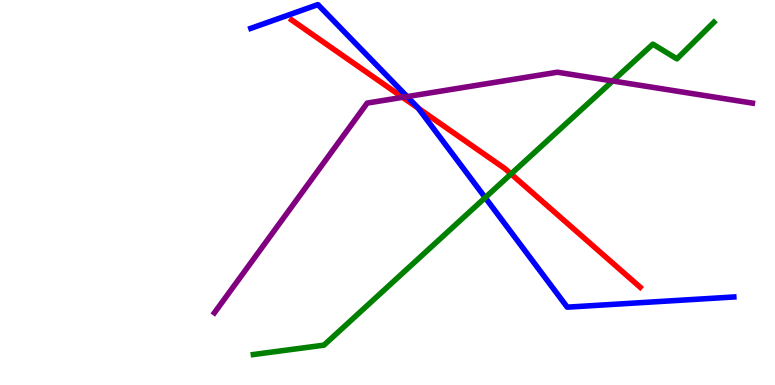[{'lines': ['blue', 'red'], 'intersections': [{'x': 5.4, 'y': 7.19}]}, {'lines': ['green', 'red'], 'intersections': [{'x': 6.59, 'y': 5.48}]}, {'lines': ['purple', 'red'], 'intersections': [{'x': 5.2, 'y': 7.47}]}, {'lines': ['blue', 'green'], 'intersections': [{'x': 6.26, 'y': 4.87}]}, {'lines': ['blue', 'purple'], 'intersections': [{'x': 5.25, 'y': 7.49}]}, {'lines': ['green', 'purple'], 'intersections': [{'x': 7.91, 'y': 7.9}]}]